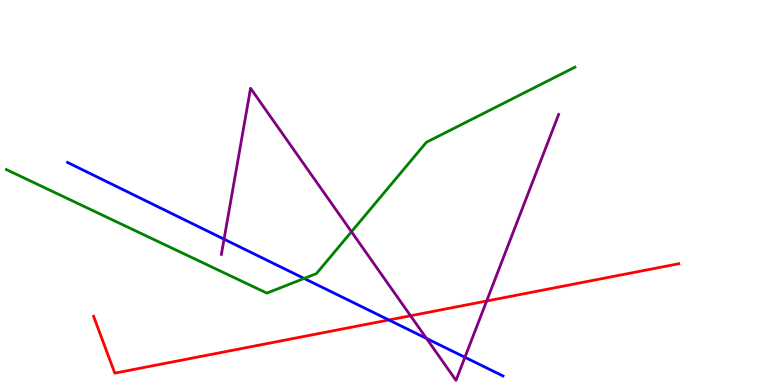[{'lines': ['blue', 'red'], 'intersections': [{'x': 5.02, 'y': 1.69}]}, {'lines': ['green', 'red'], 'intersections': []}, {'lines': ['purple', 'red'], 'intersections': [{'x': 5.3, 'y': 1.8}, {'x': 6.28, 'y': 2.18}]}, {'lines': ['blue', 'green'], 'intersections': [{'x': 3.92, 'y': 2.77}]}, {'lines': ['blue', 'purple'], 'intersections': [{'x': 2.89, 'y': 3.79}, {'x': 5.5, 'y': 1.21}, {'x': 6.0, 'y': 0.72}]}, {'lines': ['green', 'purple'], 'intersections': [{'x': 4.54, 'y': 3.98}]}]